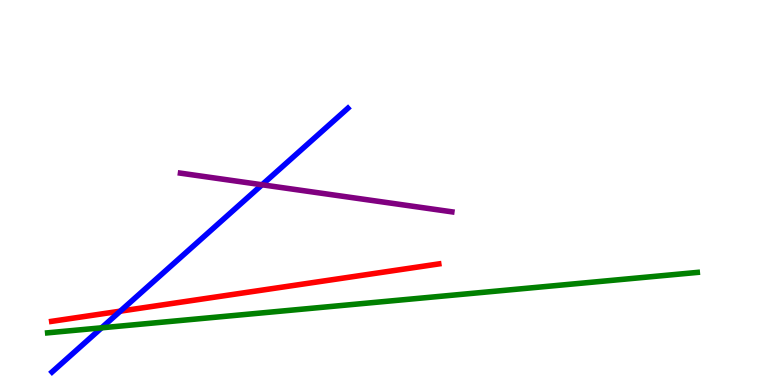[{'lines': ['blue', 'red'], 'intersections': [{'x': 1.55, 'y': 1.92}]}, {'lines': ['green', 'red'], 'intersections': []}, {'lines': ['purple', 'red'], 'intersections': []}, {'lines': ['blue', 'green'], 'intersections': [{'x': 1.31, 'y': 1.49}]}, {'lines': ['blue', 'purple'], 'intersections': [{'x': 3.38, 'y': 5.2}]}, {'lines': ['green', 'purple'], 'intersections': []}]